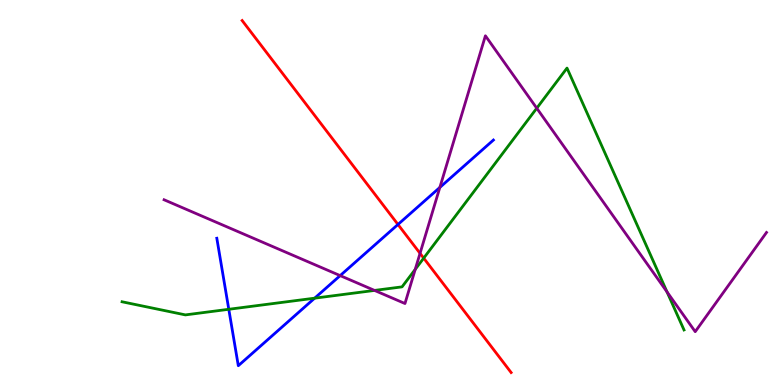[{'lines': ['blue', 'red'], 'intersections': [{'x': 5.14, 'y': 4.17}]}, {'lines': ['green', 'red'], 'intersections': [{'x': 5.47, 'y': 3.3}]}, {'lines': ['purple', 'red'], 'intersections': [{'x': 5.42, 'y': 3.42}]}, {'lines': ['blue', 'green'], 'intersections': [{'x': 2.95, 'y': 1.97}, {'x': 4.06, 'y': 2.26}]}, {'lines': ['blue', 'purple'], 'intersections': [{'x': 4.39, 'y': 2.84}, {'x': 5.68, 'y': 5.13}]}, {'lines': ['green', 'purple'], 'intersections': [{'x': 4.83, 'y': 2.46}, {'x': 5.36, 'y': 3.0}, {'x': 6.93, 'y': 7.19}, {'x': 8.61, 'y': 2.42}]}]